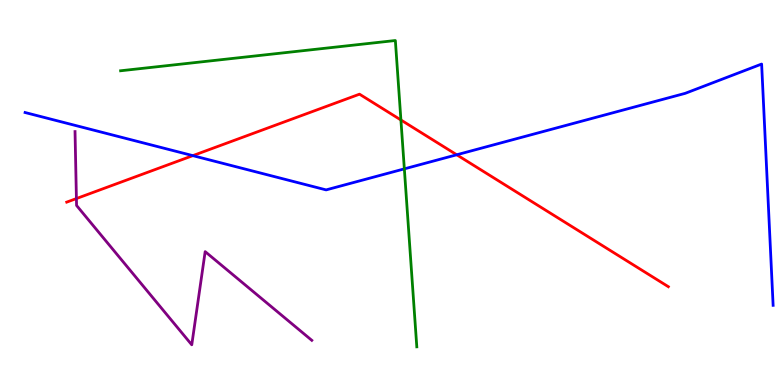[{'lines': ['blue', 'red'], 'intersections': [{'x': 2.49, 'y': 5.96}, {'x': 5.89, 'y': 5.98}]}, {'lines': ['green', 'red'], 'intersections': [{'x': 5.17, 'y': 6.88}]}, {'lines': ['purple', 'red'], 'intersections': [{'x': 0.986, 'y': 4.84}]}, {'lines': ['blue', 'green'], 'intersections': [{'x': 5.22, 'y': 5.61}]}, {'lines': ['blue', 'purple'], 'intersections': []}, {'lines': ['green', 'purple'], 'intersections': []}]